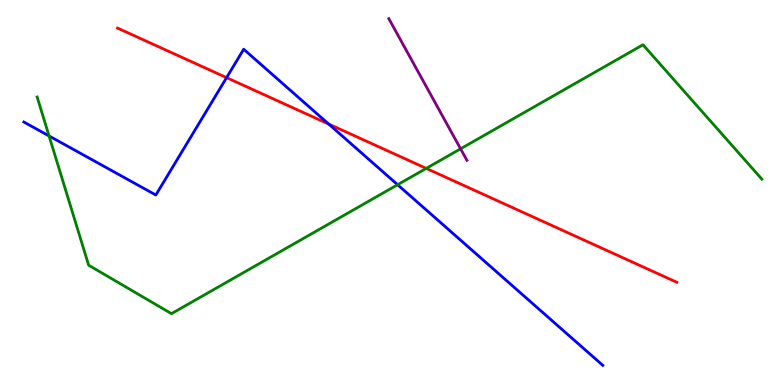[{'lines': ['blue', 'red'], 'intersections': [{'x': 2.92, 'y': 7.98}, {'x': 4.24, 'y': 6.78}]}, {'lines': ['green', 'red'], 'intersections': [{'x': 5.5, 'y': 5.63}]}, {'lines': ['purple', 'red'], 'intersections': []}, {'lines': ['blue', 'green'], 'intersections': [{'x': 0.633, 'y': 6.47}, {'x': 5.13, 'y': 5.2}]}, {'lines': ['blue', 'purple'], 'intersections': []}, {'lines': ['green', 'purple'], 'intersections': [{'x': 5.94, 'y': 6.13}]}]